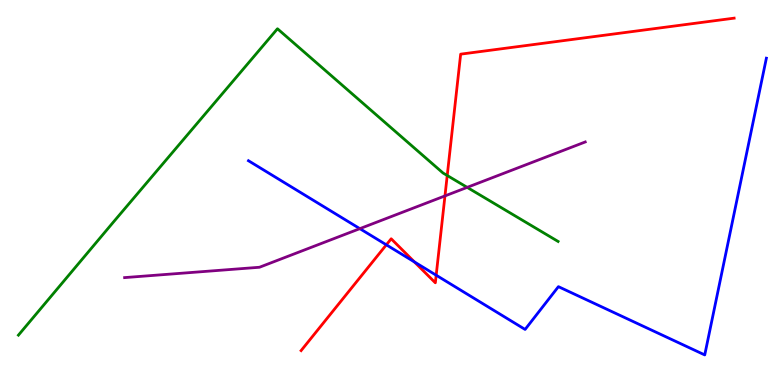[{'lines': ['blue', 'red'], 'intersections': [{'x': 4.99, 'y': 3.64}, {'x': 5.35, 'y': 3.2}, {'x': 5.63, 'y': 2.85}]}, {'lines': ['green', 'red'], 'intersections': [{'x': 5.77, 'y': 5.44}]}, {'lines': ['purple', 'red'], 'intersections': [{'x': 5.74, 'y': 4.91}]}, {'lines': ['blue', 'green'], 'intersections': []}, {'lines': ['blue', 'purple'], 'intersections': [{'x': 4.64, 'y': 4.06}]}, {'lines': ['green', 'purple'], 'intersections': [{'x': 6.03, 'y': 5.13}]}]